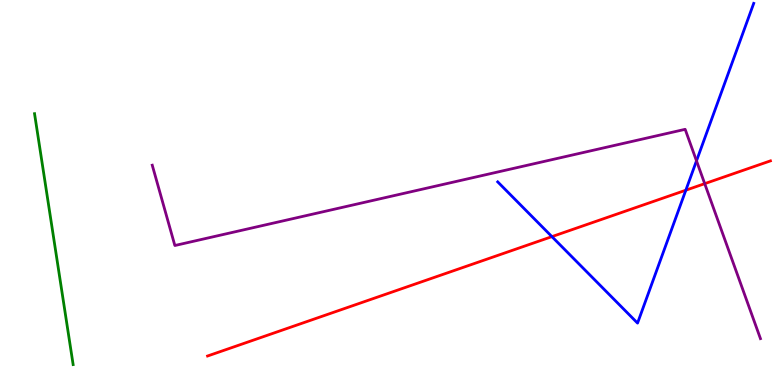[{'lines': ['blue', 'red'], 'intersections': [{'x': 7.12, 'y': 3.85}, {'x': 8.85, 'y': 5.06}]}, {'lines': ['green', 'red'], 'intersections': []}, {'lines': ['purple', 'red'], 'intersections': [{'x': 9.09, 'y': 5.23}]}, {'lines': ['blue', 'green'], 'intersections': []}, {'lines': ['blue', 'purple'], 'intersections': [{'x': 8.99, 'y': 5.82}]}, {'lines': ['green', 'purple'], 'intersections': []}]